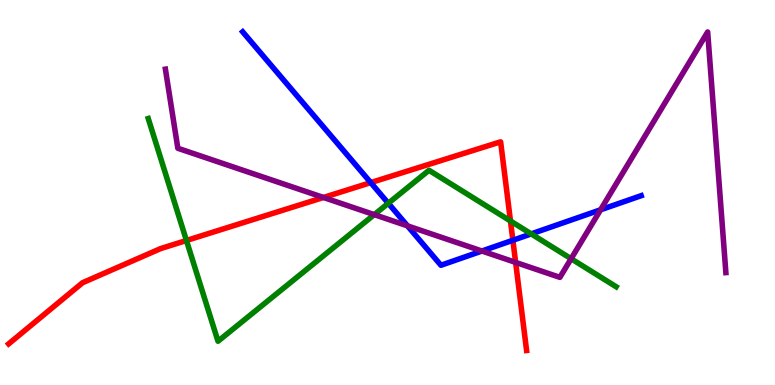[{'lines': ['blue', 'red'], 'intersections': [{'x': 4.78, 'y': 5.26}, {'x': 6.62, 'y': 3.76}]}, {'lines': ['green', 'red'], 'intersections': [{'x': 2.41, 'y': 3.75}, {'x': 6.59, 'y': 4.26}]}, {'lines': ['purple', 'red'], 'intersections': [{'x': 4.17, 'y': 4.87}, {'x': 6.65, 'y': 3.18}]}, {'lines': ['blue', 'green'], 'intersections': [{'x': 5.01, 'y': 4.72}, {'x': 6.85, 'y': 3.92}]}, {'lines': ['blue', 'purple'], 'intersections': [{'x': 5.26, 'y': 4.13}, {'x': 6.22, 'y': 3.48}, {'x': 7.75, 'y': 4.55}]}, {'lines': ['green', 'purple'], 'intersections': [{'x': 4.83, 'y': 4.43}, {'x': 7.37, 'y': 3.28}]}]